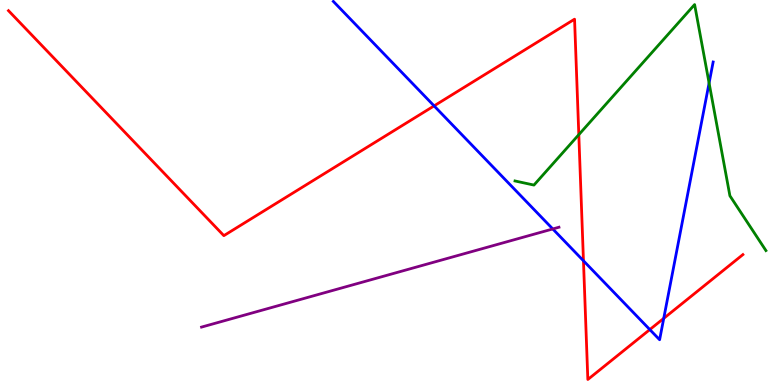[{'lines': ['blue', 'red'], 'intersections': [{'x': 5.6, 'y': 7.25}, {'x': 7.53, 'y': 3.23}, {'x': 8.38, 'y': 1.44}, {'x': 8.56, 'y': 1.73}]}, {'lines': ['green', 'red'], 'intersections': [{'x': 7.47, 'y': 6.5}]}, {'lines': ['purple', 'red'], 'intersections': []}, {'lines': ['blue', 'green'], 'intersections': [{'x': 9.15, 'y': 7.84}]}, {'lines': ['blue', 'purple'], 'intersections': [{'x': 7.13, 'y': 4.05}]}, {'lines': ['green', 'purple'], 'intersections': []}]